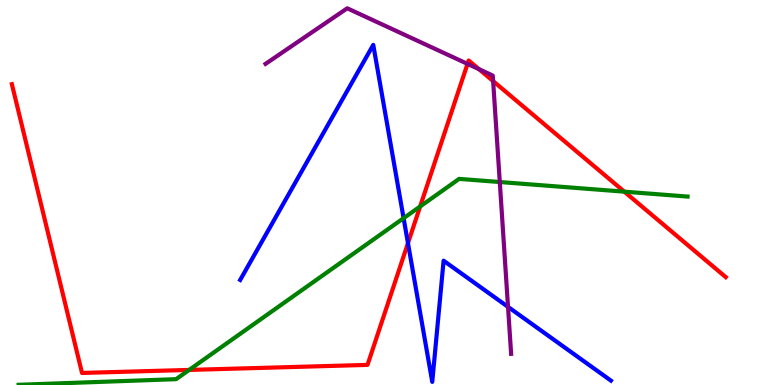[{'lines': ['blue', 'red'], 'intersections': [{'x': 5.26, 'y': 3.69}]}, {'lines': ['green', 'red'], 'intersections': [{'x': 2.44, 'y': 0.392}, {'x': 5.42, 'y': 4.64}, {'x': 8.06, 'y': 5.02}]}, {'lines': ['purple', 'red'], 'intersections': [{'x': 6.03, 'y': 8.34}, {'x': 6.18, 'y': 8.2}, {'x': 6.36, 'y': 7.89}]}, {'lines': ['blue', 'green'], 'intersections': [{'x': 5.21, 'y': 4.33}]}, {'lines': ['blue', 'purple'], 'intersections': [{'x': 6.56, 'y': 2.03}]}, {'lines': ['green', 'purple'], 'intersections': [{'x': 6.45, 'y': 5.27}]}]